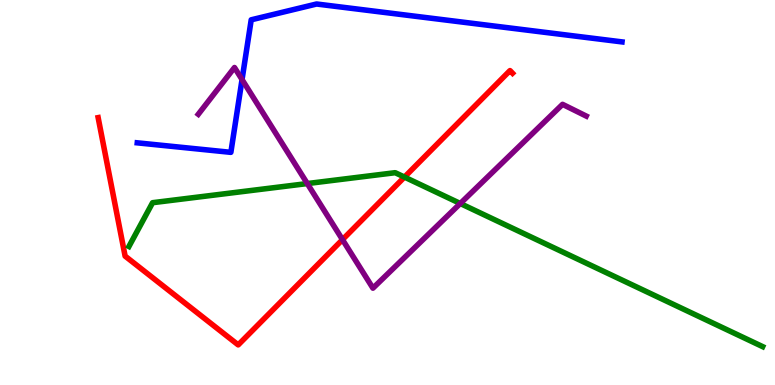[{'lines': ['blue', 'red'], 'intersections': []}, {'lines': ['green', 'red'], 'intersections': [{'x': 5.22, 'y': 5.4}]}, {'lines': ['purple', 'red'], 'intersections': [{'x': 4.42, 'y': 3.78}]}, {'lines': ['blue', 'green'], 'intersections': []}, {'lines': ['blue', 'purple'], 'intersections': [{'x': 3.12, 'y': 7.93}]}, {'lines': ['green', 'purple'], 'intersections': [{'x': 3.97, 'y': 5.23}, {'x': 5.94, 'y': 4.71}]}]